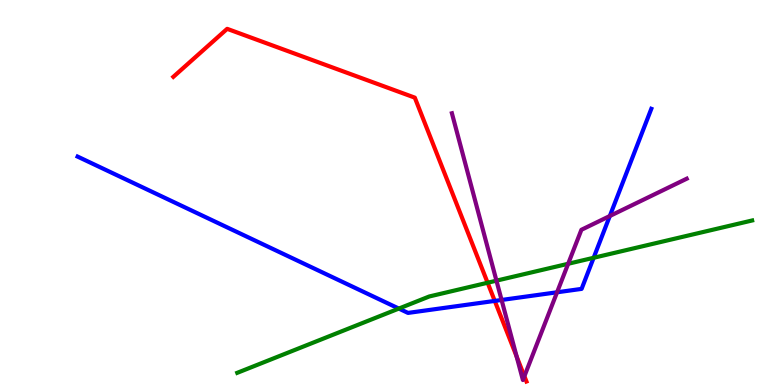[{'lines': ['blue', 'red'], 'intersections': [{'x': 6.38, 'y': 2.18}]}, {'lines': ['green', 'red'], 'intersections': [{'x': 6.29, 'y': 2.66}]}, {'lines': ['purple', 'red'], 'intersections': [{'x': 6.67, 'y': 0.74}, {'x': 6.77, 'y': 0.228}]}, {'lines': ['blue', 'green'], 'intersections': [{'x': 5.15, 'y': 1.99}, {'x': 7.66, 'y': 3.3}]}, {'lines': ['blue', 'purple'], 'intersections': [{'x': 6.47, 'y': 2.21}, {'x': 7.19, 'y': 2.41}, {'x': 7.87, 'y': 4.39}]}, {'lines': ['green', 'purple'], 'intersections': [{'x': 6.41, 'y': 2.71}, {'x': 7.33, 'y': 3.15}]}]